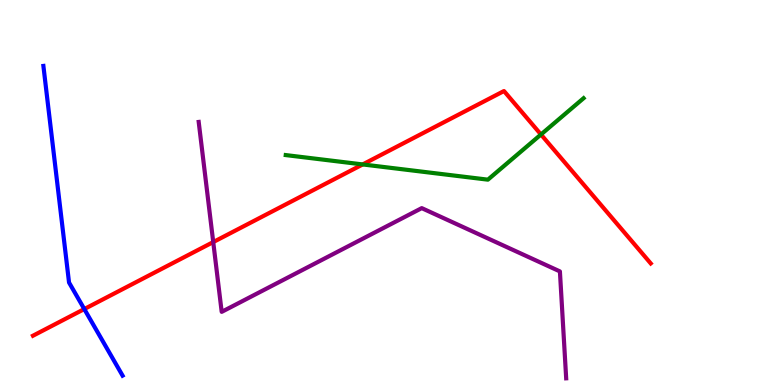[{'lines': ['blue', 'red'], 'intersections': [{'x': 1.09, 'y': 1.97}]}, {'lines': ['green', 'red'], 'intersections': [{'x': 4.68, 'y': 5.73}, {'x': 6.98, 'y': 6.51}]}, {'lines': ['purple', 'red'], 'intersections': [{'x': 2.75, 'y': 3.71}]}, {'lines': ['blue', 'green'], 'intersections': []}, {'lines': ['blue', 'purple'], 'intersections': []}, {'lines': ['green', 'purple'], 'intersections': []}]